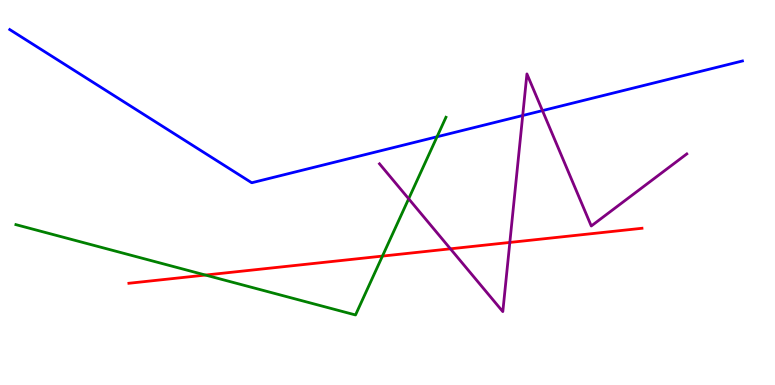[{'lines': ['blue', 'red'], 'intersections': []}, {'lines': ['green', 'red'], 'intersections': [{'x': 2.65, 'y': 2.86}, {'x': 4.93, 'y': 3.35}]}, {'lines': ['purple', 'red'], 'intersections': [{'x': 5.81, 'y': 3.54}, {'x': 6.58, 'y': 3.7}]}, {'lines': ['blue', 'green'], 'intersections': [{'x': 5.64, 'y': 6.45}]}, {'lines': ['blue', 'purple'], 'intersections': [{'x': 6.74, 'y': 7.0}, {'x': 7.0, 'y': 7.13}]}, {'lines': ['green', 'purple'], 'intersections': [{'x': 5.27, 'y': 4.84}]}]